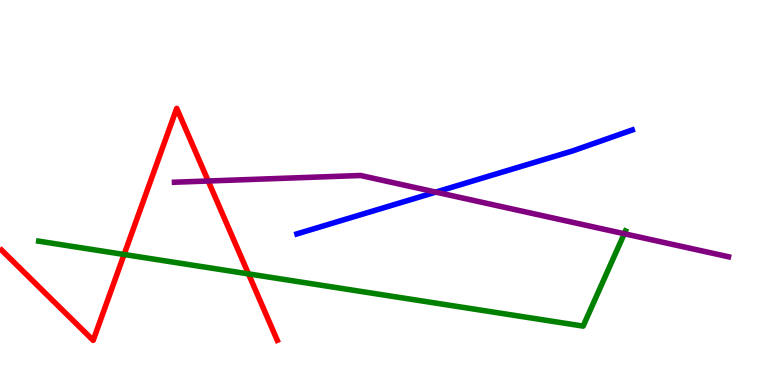[{'lines': ['blue', 'red'], 'intersections': []}, {'lines': ['green', 'red'], 'intersections': [{'x': 1.6, 'y': 3.39}, {'x': 3.21, 'y': 2.89}]}, {'lines': ['purple', 'red'], 'intersections': [{'x': 2.69, 'y': 5.3}]}, {'lines': ['blue', 'green'], 'intersections': []}, {'lines': ['blue', 'purple'], 'intersections': [{'x': 5.62, 'y': 5.01}]}, {'lines': ['green', 'purple'], 'intersections': [{'x': 8.06, 'y': 3.93}]}]